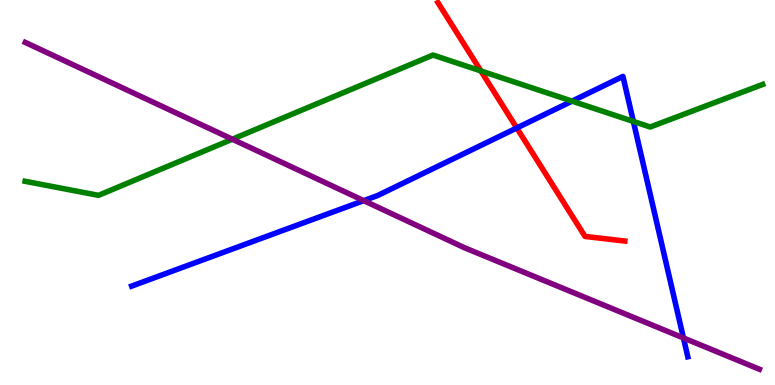[{'lines': ['blue', 'red'], 'intersections': [{'x': 6.67, 'y': 6.68}]}, {'lines': ['green', 'red'], 'intersections': [{'x': 6.21, 'y': 8.16}]}, {'lines': ['purple', 'red'], 'intersections': []}, {'lines': ['blue', 'green'], 'intersections': [{'x': 7.38, 'y': 7.37}, {'x': 8.17, 'y': 6.85}]}, {'lines': ['blue', 'purple'], 'intersections': [{'x': 4.69, 'y': 4.79}, {'x': 8.82, 'y': 1.22}]}, {'lines': ['green', 'purple'], 'intersections': [{'x': 3.0, 'y': 6.38}]}]